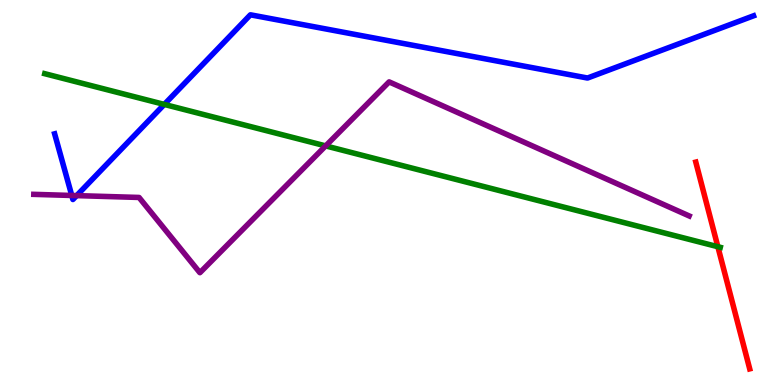[{'lines': ['blue', 'red'], 'intersections': []}, {'lines': ['green', 'red'], 'intersections': [{'x': 9.26, 'y': 3.59}]}, {'lines': ['purple', 'red'], 'intersections': []}, {'lines': ['blue', 'green'], 'intersections': [{'x': 2.12, 'y': 7.29}]}, {'lines': ['blue', 'purple'], 'intersections': [{'x': 0.926, 'y': 4.92}, {'x': 0.989, 'y': 4.92}]}, {'lines': ['green', 'purple'], 'intersections': [{'x': 4.2, 'y': 6.21}]}]